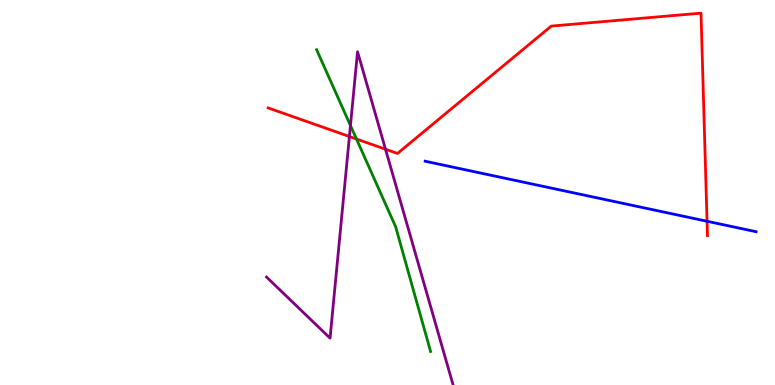[{'lines': ['blue', 'red'], 'intersections': [{'x': 9.12, 'y': 4.25}]}, {'lines': ['green', 'red'], 'intersections': [{'x': 4.6, 'y': 6.39}]}, {'lines': ['purple', 'red'], 'intersections': [{'x': 4.51, 'y': 6.45}, {'x': 4.97, 'y': 6.12}]}, {'lines': ['blue', 'green'], 'intersections': []}, {'lines': ['blue', 'purple'], 'intersections': []}, {'lines': ['green', 'purple'], 'intersections': [{'x': 4.52, 'y': 6.74}]}]